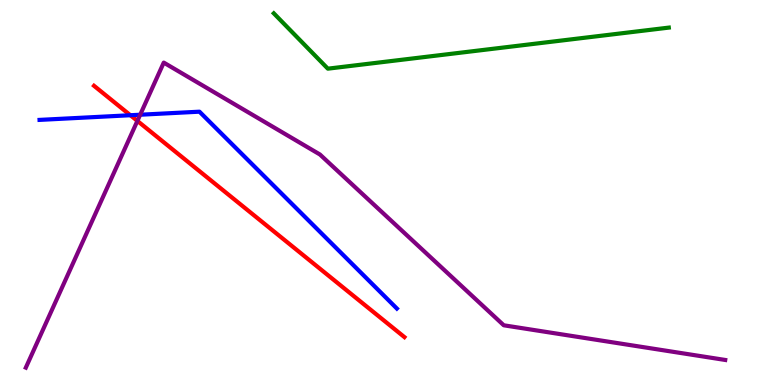[{'lines': ['blue', 'red'], 'intersections': [{'x': 1.68, 'y': 7.01}]}, {'lines': ['green', 'red'], 'intersections': []}, {'lines': ['purple', 'red'], 'intersections': [{'x': 1.77, 'y': 6.86}]}, {'lines': ['blue', 'green'], 'intersections': []}, {'lines': ['blue', 'purple'], 'intersections': [{'x': 1.81, 'y': 7.02}]}, {'lines': ['green', 'purple'], 'intersections': []}]